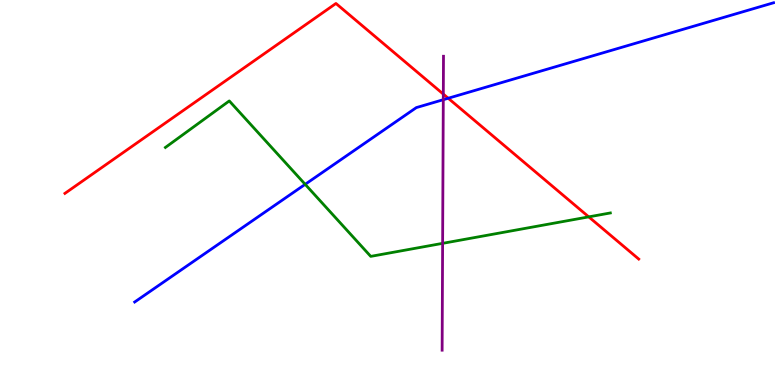[{'lines': ['blue', 'red'], 'intersections': [{'x': 5.78, 'y': 7.45}]}, {'lines': ['green', 'red'], 'intersections': [{'x': 7.6, 'y': 4.37}]}, {'lines': ['purple', 'red'], 'intersections': [{'x': 5.72, 'y': 7.56}]}, {'lines': ['blue', 'green'], 'intersections': [{'x': 3.94, 'y': 5.21}]}, {'lines': ['blue', 'purple'], 'intersections': [{'x': 5.72, 'y': 7.41}]}, {'lines': ['green', 'purple'], 'intersections': [{'x': 5.71, 'y': 3.68}]}]